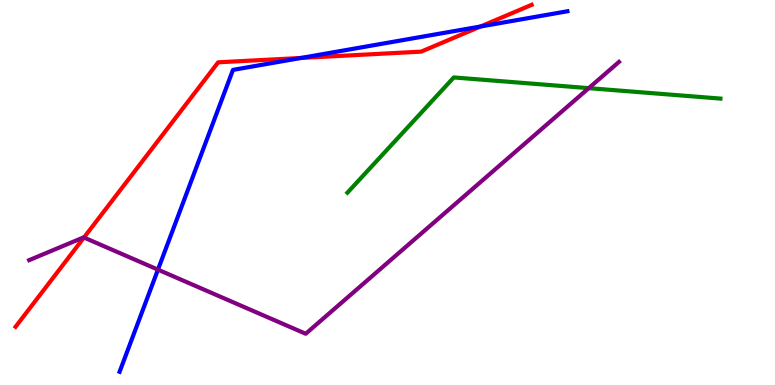[{'lines': ['blue', 'red'], 'intersections': [{'x': 3.88, 'y': 8.49}, {'x': 6.2, 'y': 9.31}]}, {'lines': ['green', 'red'], 'intersections': []}, {'lines': ['purple', 'red'], 'intersections': [{'x': 1.08, 'y': 3.83}]}, {'lines': ['blue', 'green'], 'intersections': []}, {'lines': ['blue', 'purple'], 'intersections': [{'x': 2.04, 'y': 3.0}]}, {'lines': ['green', 'purple'], 'intersections': [{'x': 7.6, 'y': 7.71}]}]